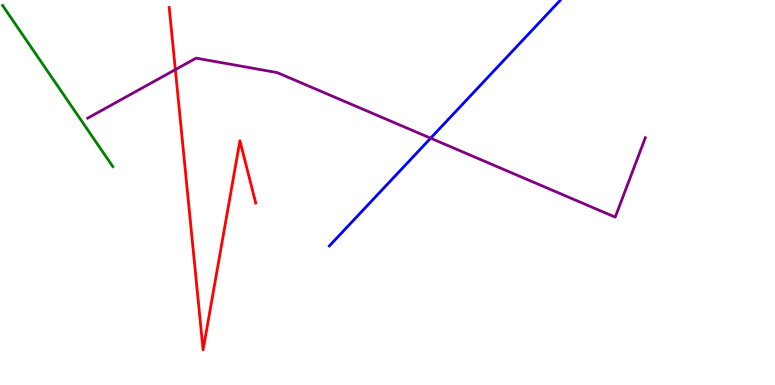[{'lines': ['blue', 'red'], 'intersections': []}, {'lines': ['green', 'red'], 'intersections': []}, {'lines': ['purple', 'red'], 'intersections': [{'x': 2.26, 'y': 8.19}]}, {'lines': ['blue', 'green'], 'intersections': []}, {'lines': ['blue', 'purple'], 'intersections': [{'x': 5.56, 'y': 6.41}]}, {'lines': ['green', 'purple'], 'intersections': []}]